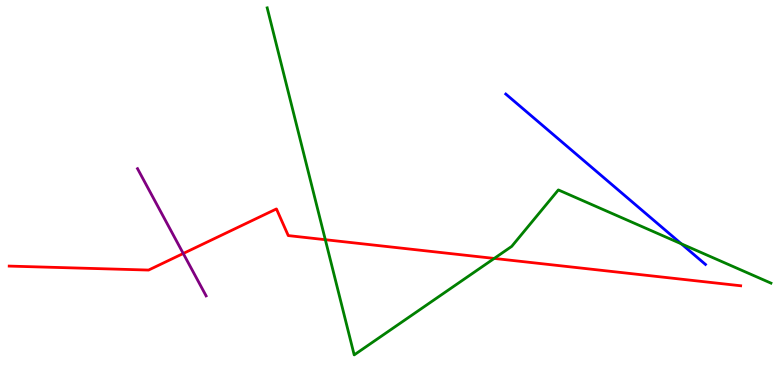[{'lines': ['blue', 'red'], 'intersections': []}, {'lines': ['green', 'red'], 'intersections': [{'x': 4.2, 'y': 3.77}, {'x': 6.38, 'y': 3.29}]}, {'lines': ['purple', 'red'], 'intersections': [{'x': 2.36, 'y': 3.42}]}, {'lines': ['blue', 'green'], 'intersections': [{'x': 8.79, 'y': 3.67}]}, {'lines': ['blue', 'purple'], 'intersections': []}, {'lines': ['green', 'purple'], 'intersections': []}]